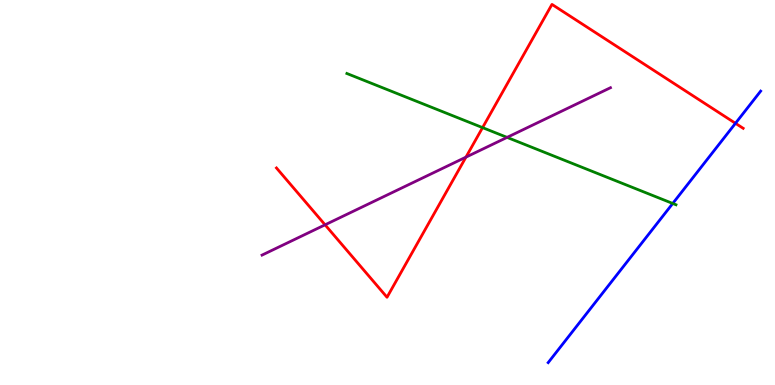[{'lines': ['blue', 'red'], 'intersections': [{'x': 9.49, 'y': 6.8}]}, {'lines': ['green', 'red'], 'intersections': [{'x': 6.23, 'y': 6.69}]}, {'lines': ['purple', 'red'], 'intersections': [{'x': 4.19, 'y': 4.16}, {'x': 6.01, 'y': 5.92}]}, {'lines': ['blue', 'green'], 'intersections': [{'x': 8.68, 'y': 4.72}]}, {'lines': ['blue', 'purple'], 'intersections': []}, {'lines': ['green', 'purple'], 'intersections': [{'x': 6.54, 'y': 6.43}]}]